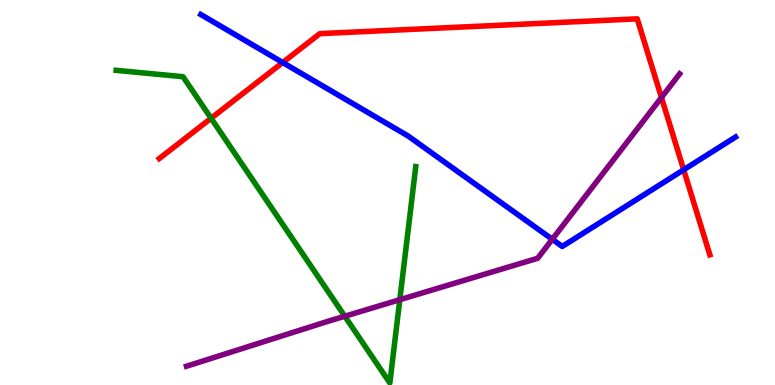[{'lines': ['blue', 'red'], 'intersections': [{'x': 3.65, 'y': 8.38}, {'x': 8.82, 'y': 5.59}]}, {'lines': ['green', 'red'], 'intersections': [{'x': 2.72, 'y': 6.93}]}, {'lines': ['purple', 'red'], 'intersections': [{'x': 8.53, 'y': 7.47}]}, {'lines': ['blue', 'green'], 'intersections': []}, {'lines': ['blue', 'purple'], 'intersections': [{'x': 7.13, 'y': 3.78}]}, {'lines': ['green', 'purple'], 'intersections': [{'x': 4.45, 'y': 1.79}, {'x': 5.16, 'y': 2.22}]}]